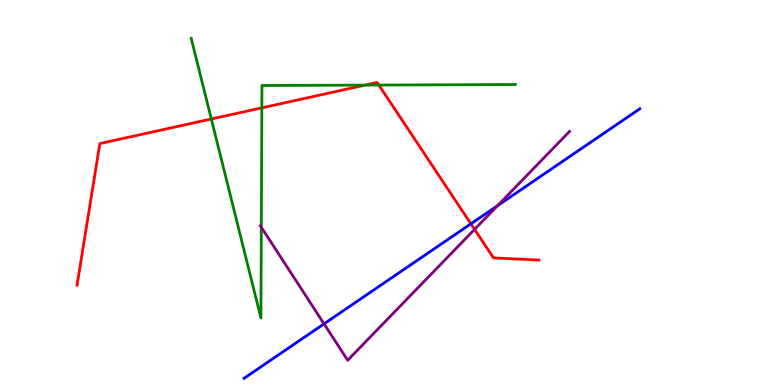[{'lines': ['blue', 'red'], 'intersections': [{'x': 6.08, 'y': 4.19}]}, {'lines': ['green', 'red'], 'intersections': [{'x': 2.73, 'y': 6.91}, {'x': 3.38, 'y': 7.2}, {'x': 4.71, 'y': 7.79}, {'x': 4.89, 'y': 7.79}]}, {'lines': ['purple', 'red'], 'intersections': [{'x': 6.12, 'y': 4.04}]}, {'lines': ['blue', 'green'], 'intersections': []}, {'lines': ['blue', 'purple'], 'intersections': [{'x': 4.18, 'y': 1.59}, {'x': 6.42, 'y': 4.66}]}, {'lines': ['green', 'purple'], 'intersections': [{'x': 3.37, 'y': 4.1}]}]